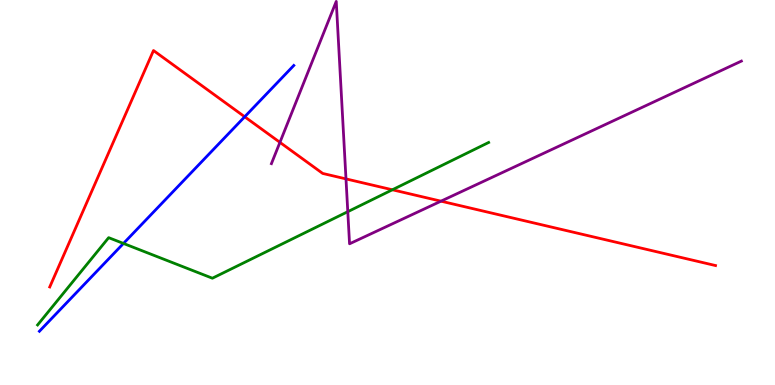[{'lines': ['blue', 'red'], 'intersections': [{'x': 3.16, 'y': 6.97}]}, {'lines': ['green', 'red'], 'intersections': [{'x': 5.06, 'y': 5.07}]}, {'lines': ['purple', 'red'], 'intersections': [{'x': 3.61, 'y': 6.3}, {'x': 4.46, 'y': 5.35}, {'x': 5.69, 'y': 4.77}]}, {'lines': ['blue', 'green'], 'intersections': [{'x': 1.59, 'y': 3.68}]}, {'lines': ['blue', 'purple'], 'intersections': []}, {'lines': ['green', 'purple'], 'intersections': [{'x': 4.49, 'y': 4.5}]}]